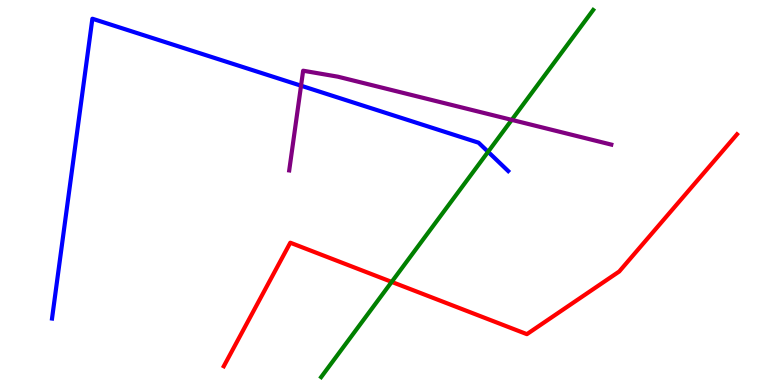[{'lines': ['blue', 'red'], 'intersections': []}, {'lines': ['green', 'red'], 'intersections': [{'x': 5.05, 'y': 2.68}]}, {'lines': ['purple', 'red'], 'intersections': []}, {'lines': ['blue', 'green'], 'intersections': [{'x': 6.3, 'y': 6.06}]}, {'lines': ['blue', 'purple'], 'intersections': [{'x': 3.88, 'y': 7.77}]}, {'lines': ['green', 'purple'], 'intersections': [{'x': 6.6, 'y': 6.89}]}]